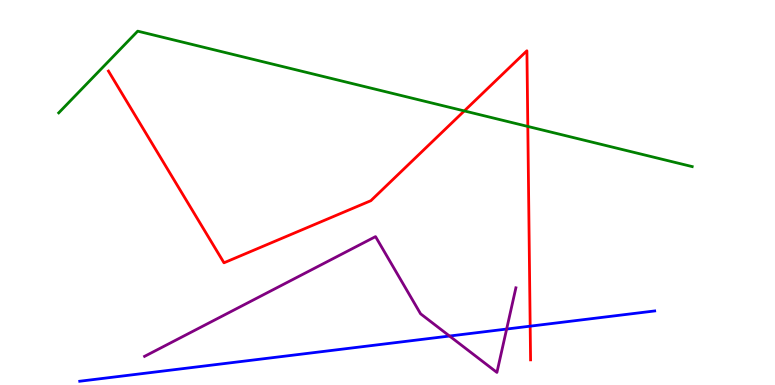[{'lines': ['blue', 'red'], 'intersections': [{'x': 6.84, 'y': 1.53}]}, {'lines': ['green', 'red'], 'intersections': [{'x': 5.99, 'y': 7.12}, {'x': 6.81, 'y': 6.72}]}, {'lines': ['purple', 'red'], 'intersections': []}, {'lines': ['blue', 'green'], 'intersections': []}, {'lines': ['blue', 'purple'], 'intersections': [{'x': 5.8, 'y': 1.27}, {'x': 6.54, 'y': 1.45}]}, {'lines': ['green', 'purple'], 'intersections': []}]